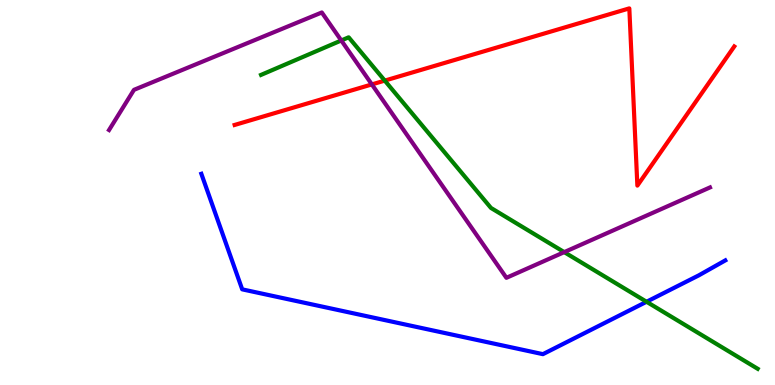[{'lines': ['blue', 'red'], 'intersections': []}, {'lines': ['green', 'red'], 'intersections': [{'x': 4.96, 'y': 7.91}]}, {'lines': ['purple', 'red'], 'intersections': [{'x': 4.8, 'y': 7.81}]}, {'lines': ['blue', 'green'], 'intersections': [{'x': 8.34, 'y': 2.16}]}, {'lines': ['blue', 'purple'], 'intersections': []}, {'lines': ['green', 'purple'], 'intersections': [{'x': 4.4, 'y': 8.95}, {'x': 7.28, 'y': 3.45}]}]